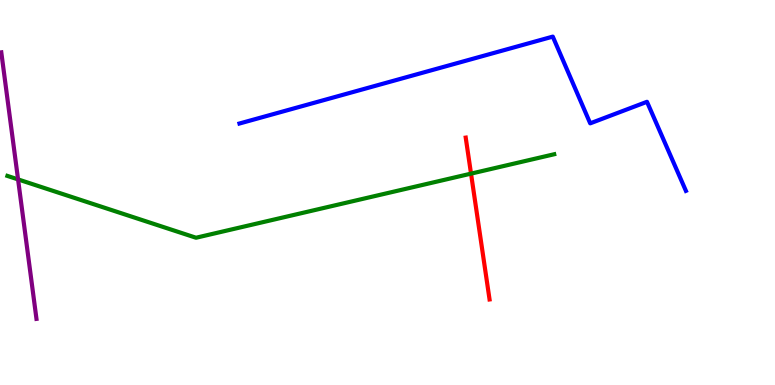[{'lines': ['blue', 'red'], 'intersections': []}, {'lines': ['green', 'red'], 'intersections': [{'x': 6.08, 'y': 5.49}]}, {'lines': ['purple', 'red'], 'intersections': []}, {'lines': ['blue', 'green'], 'intersections': []}, {'lines': ['blue', 'purple'], 'intersections': []}, {'lines': ['green', 'purple'], 'intersections': [{'x': 0.233, 'y': 5.34}]}]